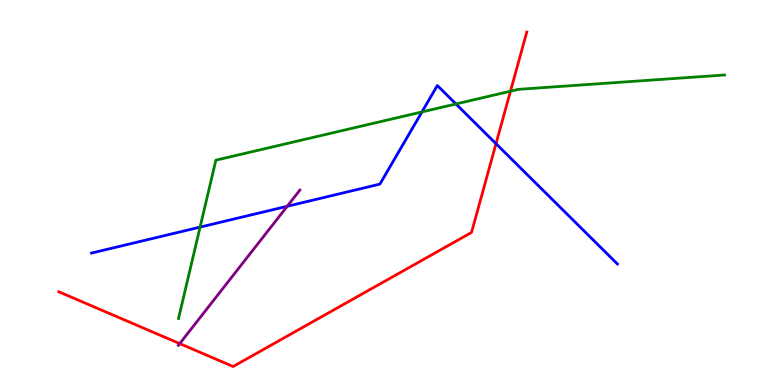[{'lines': ['blue', 'red'], 'intersections': [{'x': 6.4, 'y': 6.27}]}, {'lines': ['green', 'red'], 'intersections': [{'x': 6.59, 'y': 7.63}]}, {'lines': ['purple', 'red'], 'intersections': [{'x': 2.32, 'y': 1.08}]}, {'lines': ['blue', 'green'], 'intersections': [{'x': 2.58, 'y': 4.1}, {'x': 5.44, 'y': 7.09}, {'x': 5.88, 'y': 7.3}]}, {'lines': ['blue', 'purple'], 'intersections': [{'x': 3.71, 'y': 4.64}]}, {'lines': ['green', 'purple'], 'intersections': []}]